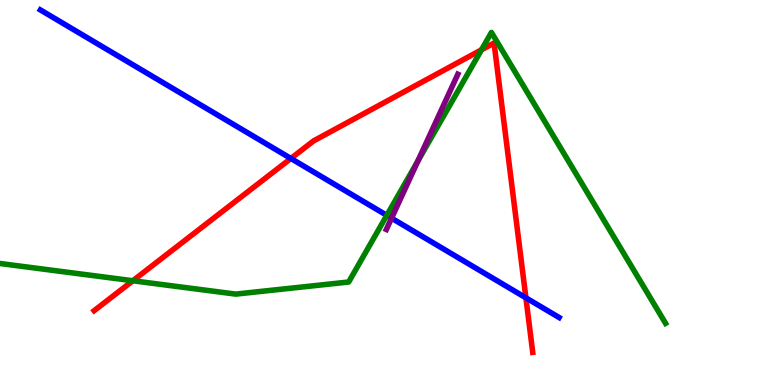[{'lines': ['blue', 'red'], 'intersections': [{'x': 3.75, 'y': 5.88}, {'x': 6.79, 'y': 2.26}]}, {'lines': ['green', 'red'], 'intersections': [{'x': 1.71, 'y': 2.71}, {'x': 6.21, 'y': 8.71}]}, {'lines': ['purple', 'red'], 'intersections': []}, {'lines': ['blue', 'green'], 'intersections': [{'x': 4.99, 'y': 4.41}]}, {'lines': ['blue', 'purple'], 'intersections': [{'x': 5.05, 'y': 4.33}]}, {'lines': ['green', 'purple'], 'intersections': [{'x': 5.39, 'y': 5.82}]}]